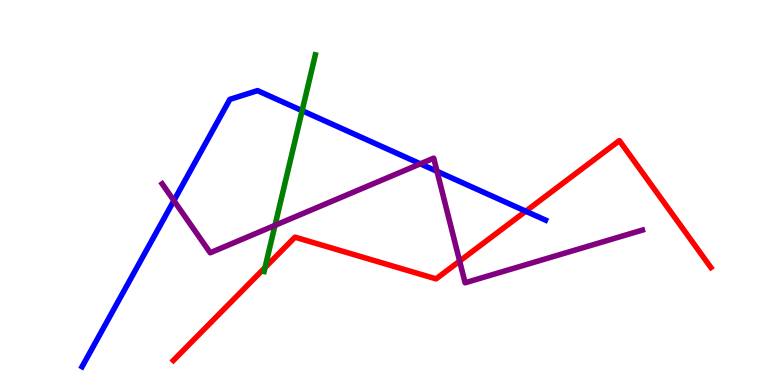[{'lines': ['blue', 'red'], 'intersections': [{'x': 6.78, 'y': 4.51}]}, {'lines': ['green', 'red'], 'intersections': [{'x': 3.42, 'y': 3.05}]}, {'lines': ['purple', 'red'], 'intersections': [{'x': 5.93, 'y': 3.22}]}, {'lines': ['blue', 'green'], 'intersections': [{'x': 3.9, 'y': 7.13}]}, {'lines': ['blue', 'purple'], 'intersections': [{'x': 2.24, 'y': 4.79}, {'x': 5.42, 'y': 5.74}, {'x': 5.64, 'y': 5.55}]}, {'lines': ['green', 'purple'], 'intersections': [{'x': 3.55, 'y': 4.15}]}]